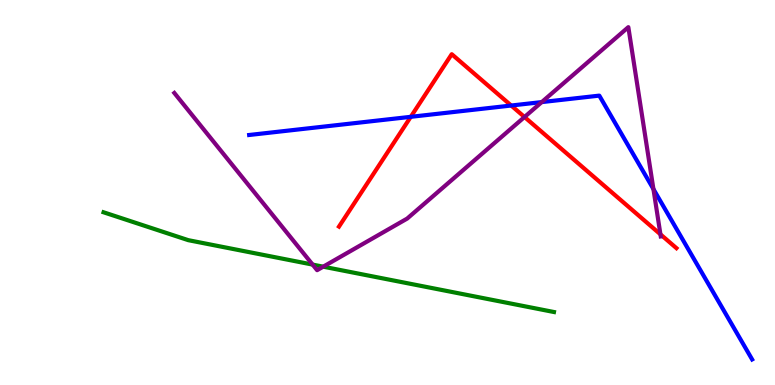[{'lines': ['blue', 'red'], 'intersections': [{'x': 5.3, 'y': 6.97}, {'x': 6.6, 'y': 7.26}]}, {'lines': ['green', 'red'], 'intersections': []}, {'lines': ['purple', 'red'], 'intersections': [{'x': 6.77, 'y': 6.96}, {'x': 8.52, 'y': 3.91}]}, {'lines': ['blue', 'green'], 'intersections': []}, {'lines': ['blue', 'purple'], 'intersections': [{'x': 6.99, 'y': 7.35}, {'x': 8.43, 'y': 5.09}]}, {'lines': ['green', 'purple'], 'intersections': [{'x': 4.03, 'y': 3.13}, {'x': 4.17, 'y': 3.07}]}]